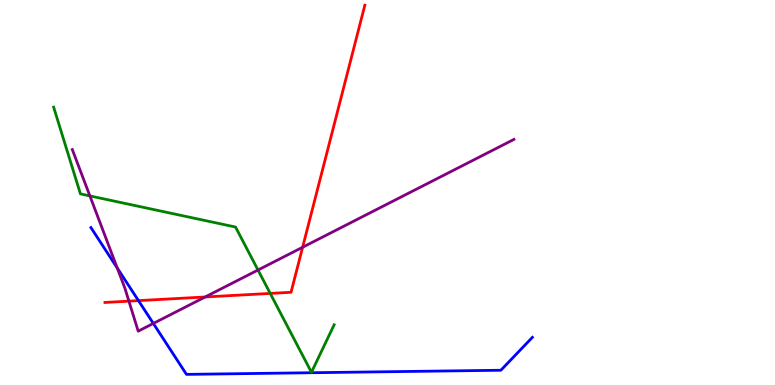[{'lines': ['blue', 'red'], 'intersections': [{'x': 1.79, 'y': 2.19}]}, {'lines': ['green', 'red'], 'intersections': [{'x': 3.49, 'y': 2.38}]}, {'lines': ['purple', 'red'], 'intersections': [{'x': 1.66, 'y': 2.18}, {'x': 2.65, 'y': 2.29}, {'x': 3.9, 'y': 3.58}]}, {'lines': ['blue', 'green'], 'intersections': []}, {'lines': ['blue', 'purple'], 'intersections': [{'x': 1.51, 'y': 3.04}, {'x': 1.98, 'y': 1.6}]}, {'lines': ['green', 'purple'], 'intersections': [{'x': 1.16, 'y': 4.91}, {'x': 3.33, 'y': 2.99}]}]